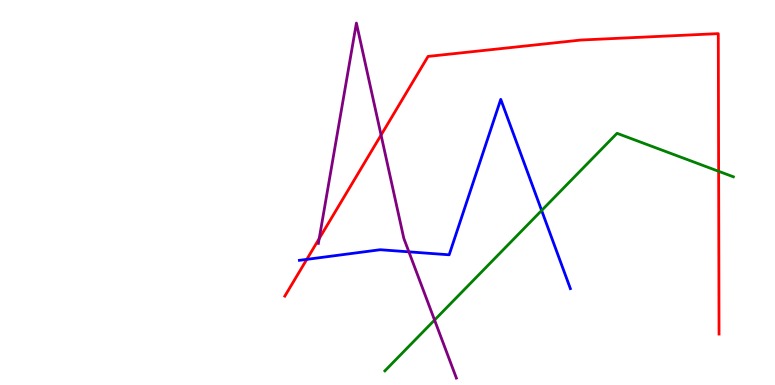[{'lines': ['blue', 'red'], 'intersections': [{'x': 3.96, 'y': 3.26}]}, {'lines': ['green', 'red'], 'intersections': [{'x': 9.27, 'y': 5.55}]}, {'lines': ['purple', 'red'], 'intersections': [{'x': 4.12, 'y': 3.8}, {'x': 4.92, 'y': 6.49}]}, {'lines': ['blue', 'green'], 'intersections': [{'x': 6.99, 'y': 4.53}]}, {'lines': ['blue', 'purple'], 'intersections': [{'x': 5.28, 'y': 3.46}]}, {'lines': ['green', 'purple'], 'intersections': [{'x': 5.61, 'y': 1.69}]}]